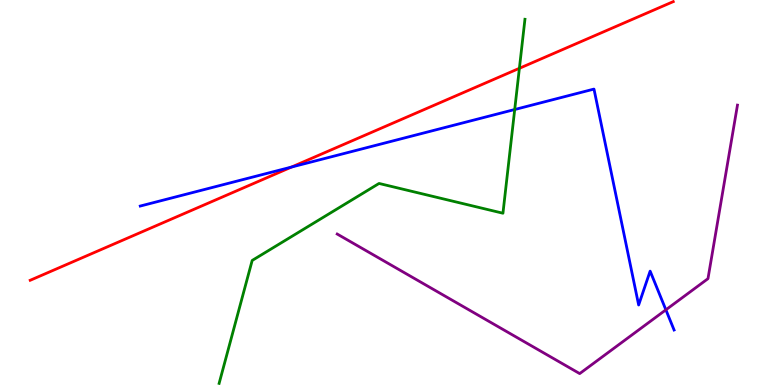[{'lines': ['blue', 'red'], 'intersections': [{'x': 3.76, 'y': 5.66}]}, {'lines': ['green', 'red'], 'intersections': [{'x': 6.7, 'y': 8.23}]}, {'lines': ['purple', 'red'], 'intersections': []}, {'lines': ['blue', 'green'], 'intersections': [{'x': 6.64, 'y': 7.16}]}, {'lines': ['blue', 'purple'], 'intersections': [{'x': 8.59, 'y': 1.95}]}, {'lines': ['green', 'purple'], 'intersections': []}]